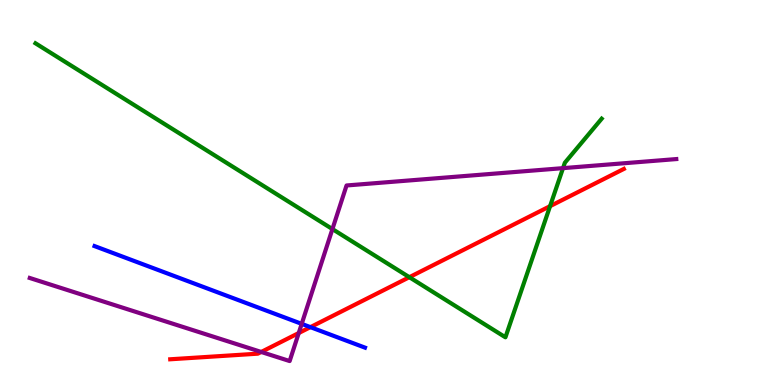[{'lines': ['blue', 'red'], 'intersections': [{'x': 4.01, 'y': 1.5}]}, {'lines': ['green', 'red'], 'intersections': [{'x': 5.28, 'y': 2.8}, {'x': 7.1, 'y': 4.65}]}, {'lines': ['purple', 'red'], 'intersections': [{'x': 3.37, 'y': 0.858}, {'x': 3.85, 'y': 1.35}]}, {'lines': ['blue', 'green'], 'intersections': []}, {'lines': ['blue', 'purple'], 'intersections': [{'x': 3.89, 'y': 1.59}]}, {'lines': ['green', 'purple'], 'intersections': [{'x': 4.29, 'y': 4.05}, {'x': 7.26, 'y': 5.63}]}]